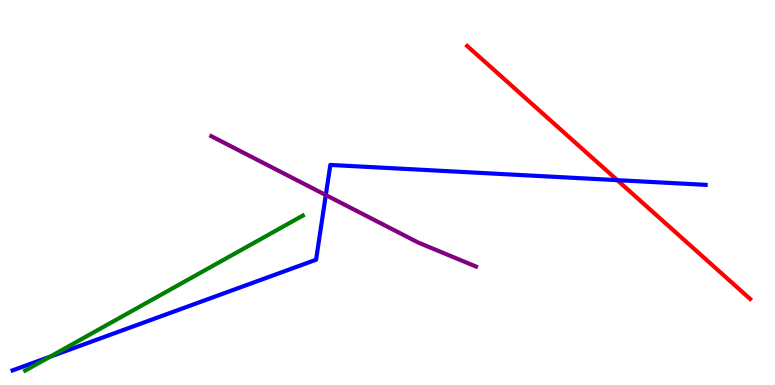[{'lines': ['blue', 'red'], 'intersections': [{'x': 7.96, 'y': 5.32}]}, {'lines': ['green', 'red'], 'intersections': []}, {'lines': ['purple', 'red'], 'intersections': []}, {'lines': ['blue', 'green'], 'intersections': [{'x': 0.645, 'y': 0.734}]}, {'lines': ['blue', 'purple'], 'intersections': [{'x': 4.2, 'y': 4.93}]}, {'lines': ['green', 'purple'], 'intersections': []}]